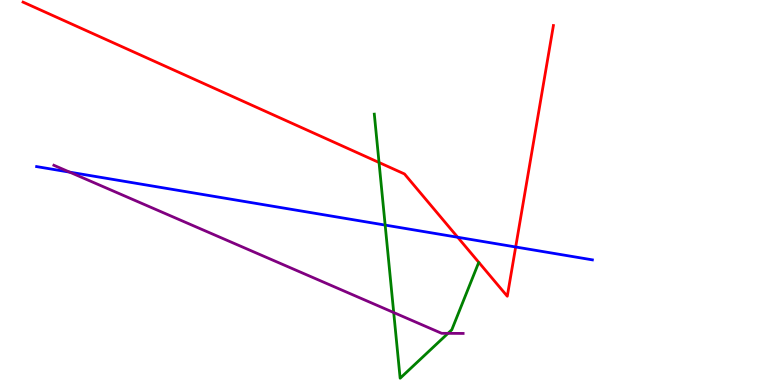[{'lines': ['blue', 'red'], 'intersections': [{'x': 5.91, 'y': 3.84}, {'x': 6.65, 'y': 3.58}]}, {'lines': ['green', 'red'], 'intersections': [{'x': 4.89, 'y': 5.78}]}, {'lines': ['purple', 'red'], 'intersections': []}, {'lines': ['blue', 'green'], 'intersections': [{'x': 4.97, 'y': 4.15}]}, {'lines': ['blue', 'purple'], 'intersections': [{'x': 0.899, 'y': 5.53}]}, {'lines': ['green', 'purple'], 'intersections': [{'x': 5.08, 'y': 1.88}, {'x': 5.78, 'y': 1.34}]}]